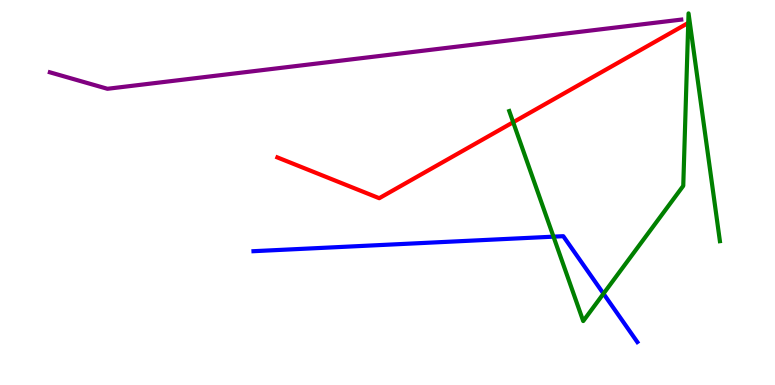[{'lines': ['blue', 'red'], 'intersections': []}, {'lines': ['green', 'red'], 'intersections': [{'x': 6.62, 'y': 6.83}]}, {'lines': ['purple', 'red'], 'intersections': []}, {'lines': ['blue', 'green'], 'intersections': [{'x': 7.14, 'y': 3.85}, {'x': 7.79, 'y': 2.37}]}, {'lines': ['blue', 'purple'], 'intersections': []}, {'lines': ['green', 'purple'], 'intersections': []}]